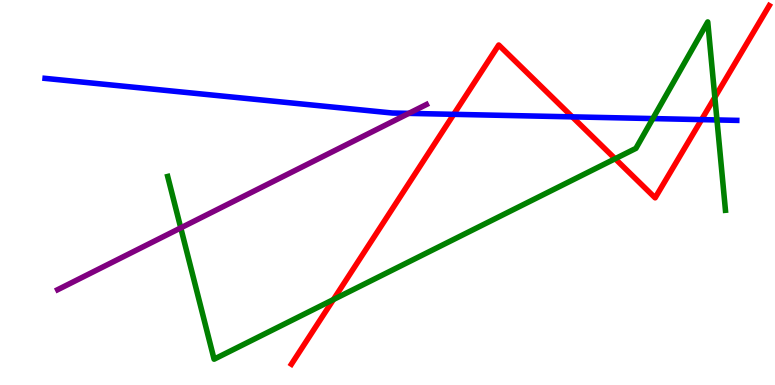[{'lines': ['blue', 'red'], 'intersections': [{'x': 5.85, 'y': 7.03}, {'x': 7.38, 'y': 6.96}, {'x': 9.05, 'y': 6.89}]}, {'lines': ['green', 'red'], 'intersections': [{'x': 4.3, 'y': 2.22}, {'x': 7.94, 'y': 5.88}, {'x': 9.22, 'y': 7.47}]}, {'lines': ['purple', 'red'], 'intersections': []}, {'lines': ['blue', 'green'], 'intersections': [{'x': 8.42, 'y': 6.92}, {'x': 9.25, 'y': 6.88}]}, {'lines': ['blue', 'purple'], 'intersections': [{'x': 5.27, 'y': 7.06}]}, {'lines': ['green', 'purple'], 'intersections': [{'x': 2.33, 'y': 4.08}]}]